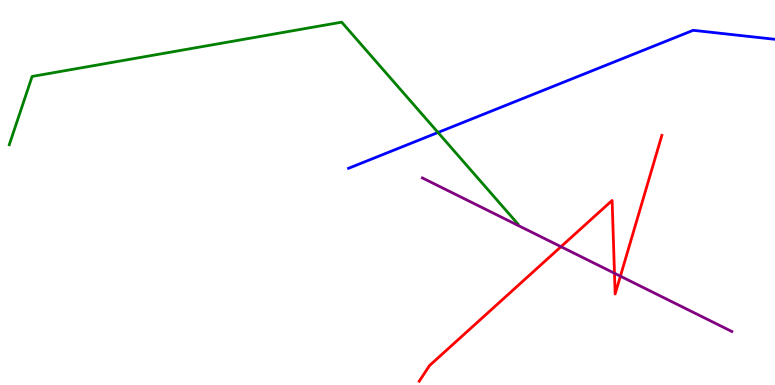[{'lines': ['blue', 'red'], 'intersections': []}, {'lines': ['green', 'red'], 'intersections': []}, {'lines': ['purple', 'red'], 'intersections': [{'x': 7.24, 'y': 3.59}, {'x': 7.93, 'y': 2.9}, {'x': 8.01, 'y': 2.83}]}, {'lines': ['blue', 'green'], 'intersections': [{'x': 5.65, 'y': 6.56}]}, {'lines': ['blue', 'purple'], 'intersections': []}, {'lines': ['green', 'purple'], 'intersections': []}]